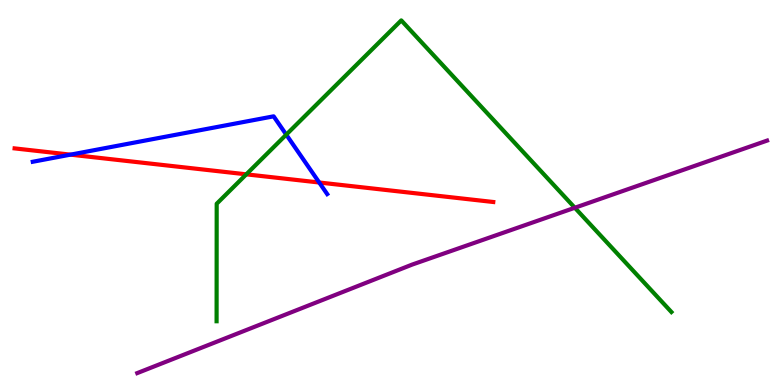[{'lines': ['blue', 'red'], 'intersections': [{'x': 0.91, 'y': 5.98}, {'x': 4.12, 'y': 5.26}]}, {'lines': ['green', 'red'], 'intersections': [{'x': 3.18, 'y': 5.47}]}, {'lines': ['purple', 'red'], 'intersections': []}, {'lines': ['blue', 'green'], 'intersections': [{'x': 3.69, 'y': 6.5}]}, {'lines': ['blue', 'purple'], 'intersections': []}, {'lines': ['green', 'purple'], 'intersections': [{'x': 7.42, 'y': 4.6}]}]